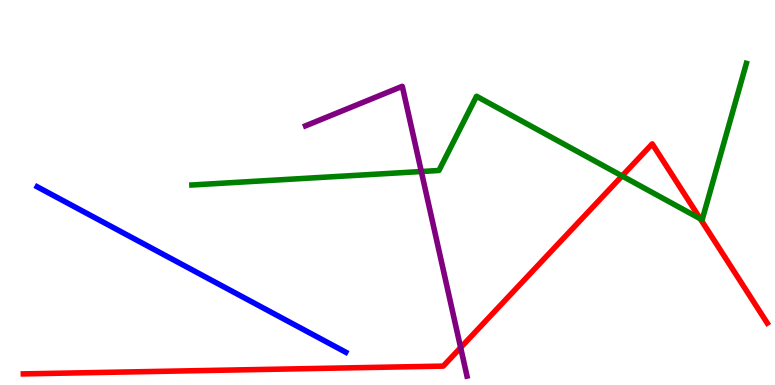[{'lines': ['blue', 'red'], 'intersections': []}, {'lines': ['green', 'red'], 'intersections': [{'x': 8.03, 'y': 5.43}, {'x': 9.04, 'y': 4.32}]}, {'lines': ['purple', 'red'], 'intersections': [{'x': 5.94, 'y': 0.971}]}, {'lines': ['blue', 'green'], 'intersections': []}, {'lines': ['blue', 'purple'], 'intersections': []}, {'lines': ['green', 'purple'], 'intersections': [{'x': 5.44, 'y': 5.54}]}]